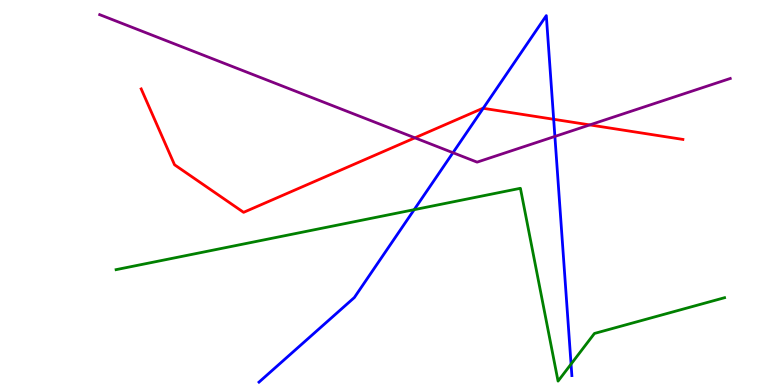[{'lines': ['blue', 'red'], 'intersections': [{'x': 6.23, 'y': 7.19}, {'x': 7.14, 'y': 6.9}]}, {'lines': ['green', 'red'], 'intersections': []}, {'lines': ['purple', 'red'], 'intersections': [{'x': 5.35, 'y': 6.42}, {'x': 7.61, 'y': 6.76}]}, {'lines': ['blue', 'green'], 'intersections': [{'x': 5.34, 'y': 4.55}, {'x': 7.37, 'y': 0.543}]}, {'lines': ['blue', 'purple'], 'intersections': [{'x': 5.84, 'y': 6.03}, {'x': 7.16, 'y': 6.46}]}, {'lines': ['green', 'purple'], 'intersections': []}]